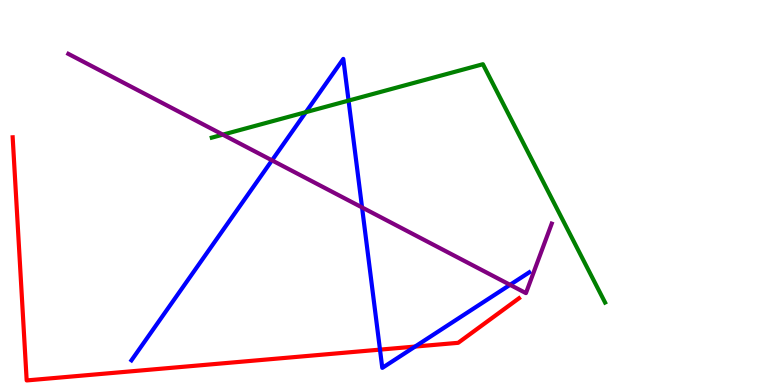[{'lines': ['blue', 'red'], 'intersections': [{'x': 4.9, 'y': 0.919}, {'x': 5.36, 'y': 0.998}]}, {'lines': ['green', 'red'], 'intersections': []}, {'lines': ['purple', 'red'], 'intersections': []}, {'lines': ['blue', 'green'], 'intersections': [{'x': 3.95, 'y': 7.09}, {'x': 4.5, 'y': 7.39}]}, {'lines': ['blue', 'purple'], 'intersections': [{'x': 3.51, 'y': 5.84}, {'x': 4.67, 'y': 4.61}, {'x': 6.58, 'y': 2.6}]}, {'lines': ['green', 'purple'], 'intersections': [{'x': 2.88, 'y': 6.5}]}]